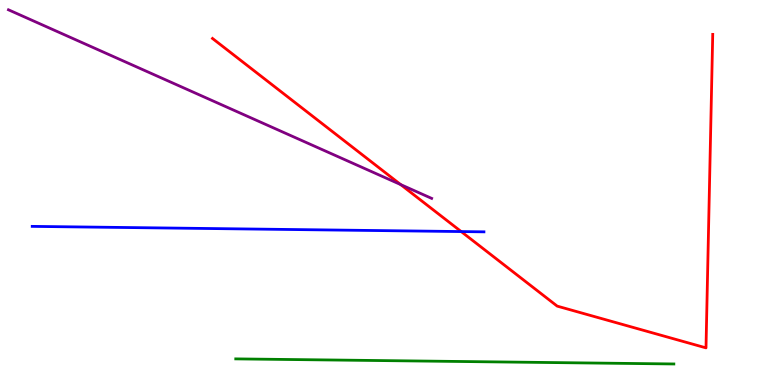[{'lines': ['blue', 'red'], 'intersections': [{'x': 5.95, 'y': 3.99}]}, {'lines': ['green', 'red'], 'intersections': []}, {'lines': ['purple', 'red'], 'intersections': [{'x': 5.17, 'y': 5.21}]}, {'lines': ['blue', 'green'], 'intersections': []}, {'lines': ['blue', 'purple'], 'intersections': []}, {'lines': ['green', 'purple'], 'intersections': []}]